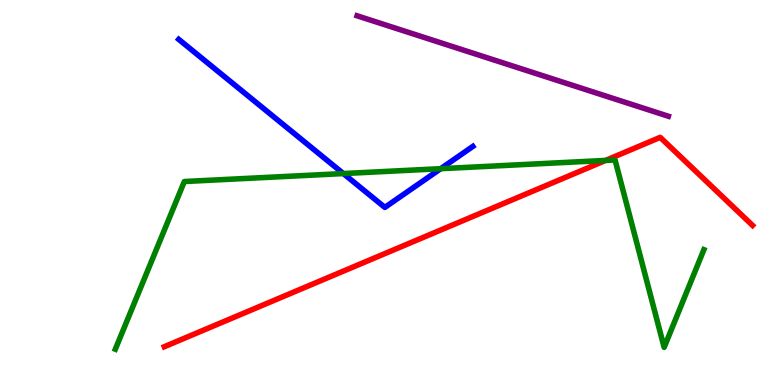[{'lines': ['blue', 'red'], 'intersections': []}, {'lines': ['green', 'red'], 'intersections': [{'x': 7.81, 'y': 5.83}]}, {'lines': ['purple', 'red'], 'intersections': []}, {'lines': ['blue', 'green'], 'intersections': [{'x': 4.43, 'y': 5.49}, {'x': 5.69, 'y': 5.62}]}, {'lines': ['blue', 'purple'], 'intersections': []}, {'lines': ['green', 'purple'], 'intersections': []}]